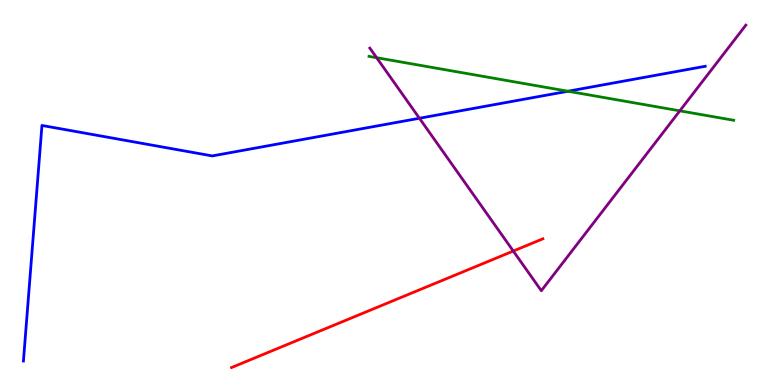[{'lines': ['blue', 'red'], 'intersections': []}, {'lines': ['green', 'red'], 'intersections': []}, {'lines': ['purple', 'red'], 'intersections': [{'x': 6.62, 'y': 3.48}]}, {'lines': ['blue', 'green'], 'intersections': [{'x': 7.33, 'y': 7.63}]}, {'lines': ['blue', 'purple'], 'intersections': [{'x': 5.41, 'y': 6.93}]}, {'lines': ['green', 'purple'], 'intersections': [{'x': 4.86, 'y': 8.5}, {'x': 8.77, 'y': 7.12}]}]